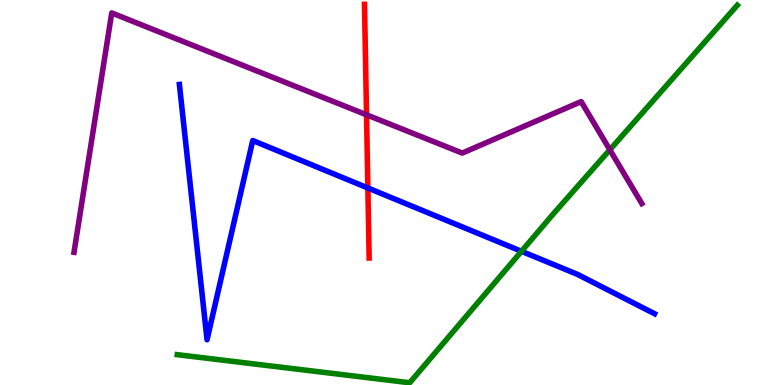[{'lines': ['blue', 'red'], 'intersections': [{'x': 4.75, 'y': 5.12}]}, {'lines': ['green', 'red'], 'intersections': []}, {'lines': ['purple', 'red'], 'intersections': [{'x': 4.73, 'y': 7.02}]}, {'lines': ['blue', 'green'], 'intersections': [{'x': 6.73, 'y': 3.47}]}, {'lines': ['blue', 'purple'], 'intersections': []}, {'lines': ['green', 'purple'], 'intersections': [{'x': 7.87, 'y': 6.11}]}]